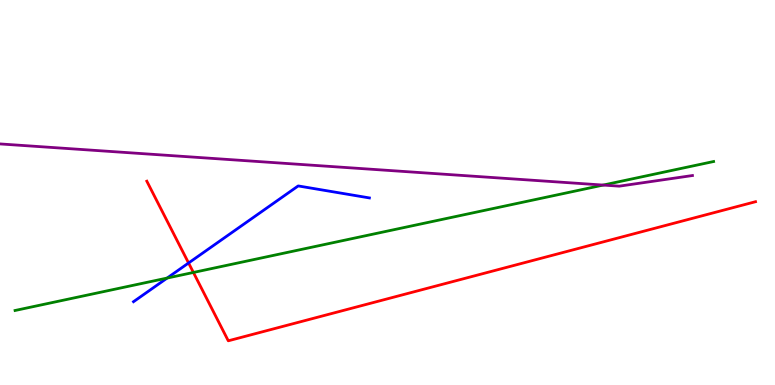[{'lines': ['blue', 'red'], 'intersections': [{'x': 2.43, 'y': 3.17}]}, {'lines': ['green', 'red'], 'intersections': [{'x': 2.5, 'y': 2.92}]}, {'lines': ['purple', 'red'], 'intersections': []}, {'lines': ['blue', 'green'], 'intersections': [{'x': 2.16, 'y': 2.78}]}, {'lines': ['blue', 'purple'], 'intersections': []}, {'lines': ['green', 'purple'], 'intersections': [{'x': 7.78, 'y': 5.19}]}]